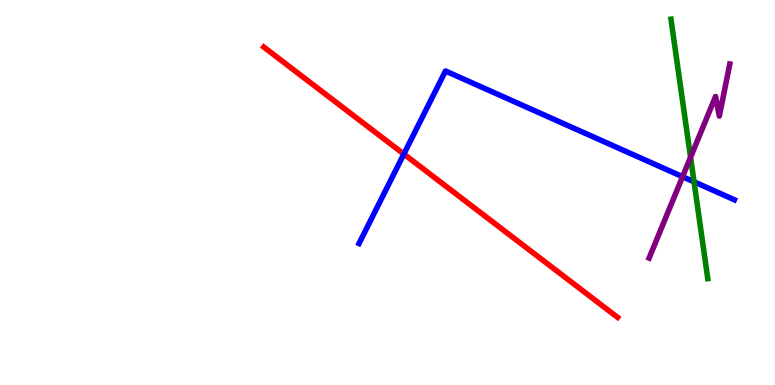[{'lines': ['blue', 'red'], 'intersections': [{'x': 5.21, 'y': 6.0}]}, {'lines': ['green', 'red'], 'intersections': []}, {'lines': ['purple', 'red'], 'intersections': []}, {'lines': ['blue', 'green'], 'intersections': [{'x': 8.96, 'y': 5.28}]}, {'lines': ['blue', 'purple'], 'intersections': [{'x': 8.81, 'y': 5.41}]}, {'lines': ['green', 'purple'], 'intersections': [{'x': 8.91, 'y': 5.91}]}]